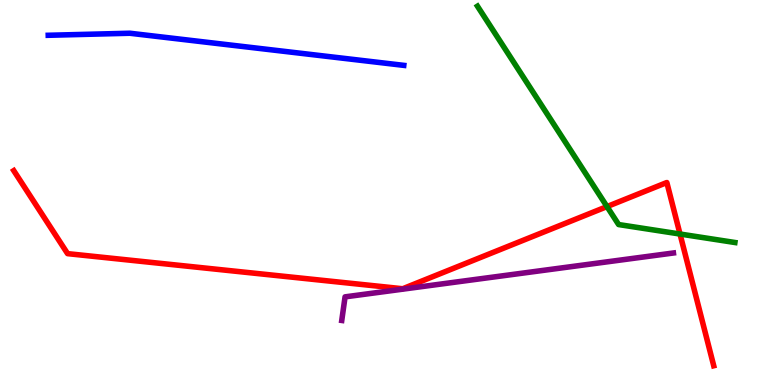[{'lines': ['blue', 'red'], 'intersections': []}, {'lines': ['green', 'red'], 'intersections': [{'x': 7.83, 'y': 4.63}, {'x': 8.77, 'y': 3.92}]}, {'lines': ['purple', 'red'], 'intersections': []}, {'lines': ['blue', 'green'], 'intersections': []}, {'lines': ['blue', 'purple'], 'intersections': []}, {'lines': ['green', 'purple'], 'intersections': []}]